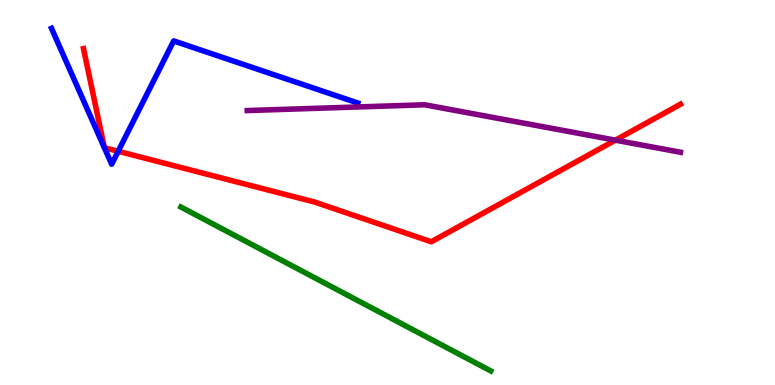[{'lines': ['blue', 'red'], 'intersections': [{'x': 1.53, 'y': 6.07}]}, {'lines': ['green', 'red'], 'intersections': []}, {'lines': ['purple', 'red'], 'intersections': [{'x': 7.94, 'y': 6.36}]}, {'lines': ['blue', 'green'], 'intersections': []}, {'lines': ['blue', 'purple'], 'intersections': []}, {'lines': ['green', 'purple'], 'intersections': []}]